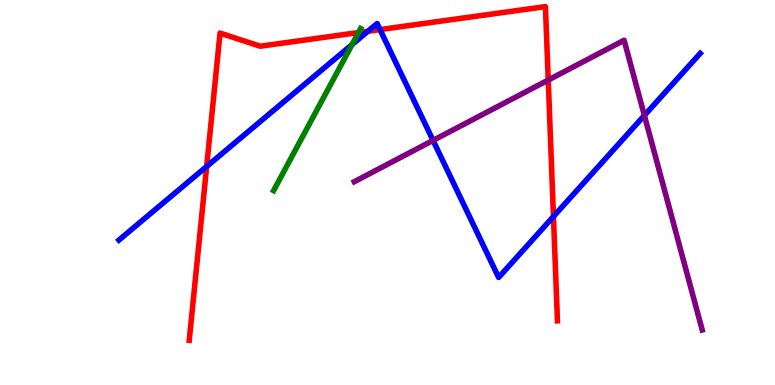[{'lines': ['blue', 'red'], 'intersections': [{'x': 2.67, 'y': 5.68}, {'x': 4.75, 'y': 9.19}, {'x': 4.9, 'y': 9.23}, {'x': 7.14, 'y': 4.38}]}, {'lines': ['green', 'red'], 'intersections': [{'x': 4.63, 'y': 9.15}]}, {'lines': ['purple', 'red'], 'intersections': [{'x': 7.07, 'y': 7.92}]}, {'lines': ['blue', 'green'], 'intersections': [{'x': 4.54, 'y': 8.84}]}, {'lines': ['blue', 'purple'], 'intersections': [{'x': 5.59, 'y': 6.35}, {'x': 8.31, 'y': 7.0}]}, {'lines': ['green', 'purple'], 'intersections': []}]